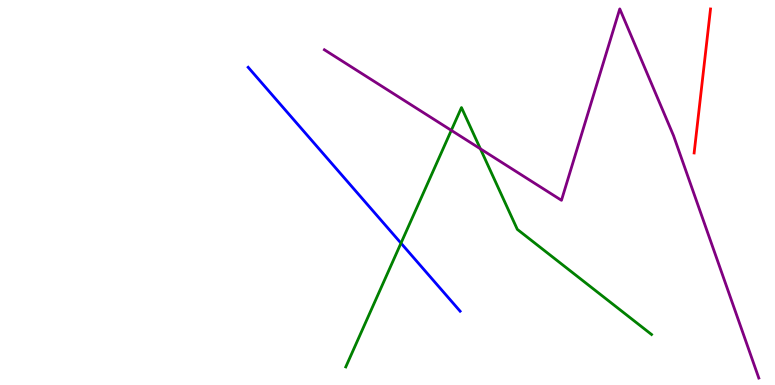[{'lines': ['blue', 'red'], 'intersections': []}, {'lines': ['green', 'red'], 'intersections': []}, {'lines': ['purple', 'red'], 'intersections': []}, {'lines': ['blue', 'green'], 'intersections': [{'x': 5.17, 'y': 3.68}]}, {'lines': ['blue', 'purple'], 'intersections': []}, {'lines': ['green', 'purple'], 'intersections': [{'x': 5.82, 'y': 6.61}, {'x': 6.2, 'y': 6.13}]}]